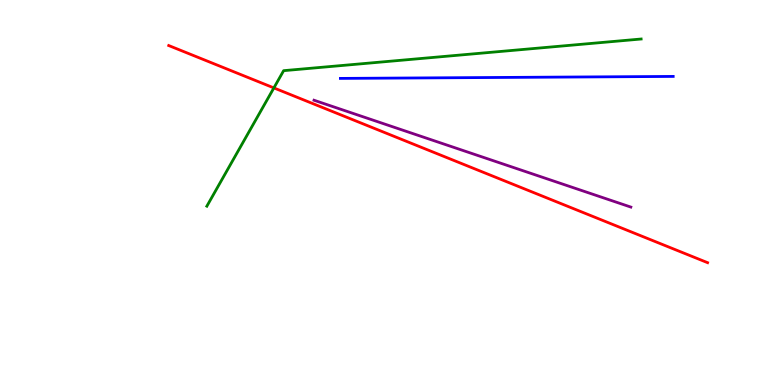[{'lines': ['blue', 'red'], 'intersections': []}, {'lines': ['green', 'red'], 'intersections': [{'x': 3.53, 'y': 7.72}]}, {'lines': ['purple', 'red'], 'intersections': []}, {'lines': ['blue', 'green'], 'intersections': []}, {'lines': ['blue', 'purple'], 'intersections': []}, {'lines': ['green', 'purple'], 'intersections': []}]